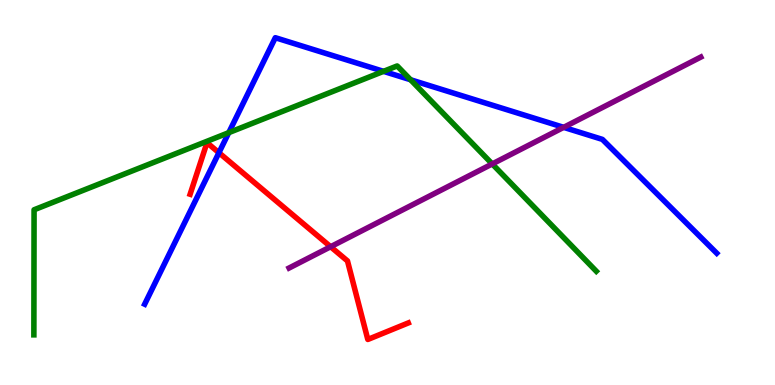[{'lines': ['blue', 'red'], 'intersections': [{'x': 2.82, 'y': 6.03}]}, {'lines': ['green', 'red'], 'intersections': []}, {'lines': ['purple', 'red'], 'intersections': [{'x': 4.27, 'y': 3.59}]}, {'lines': ['blue', 'green'], 'intersections': [{'x': 2.95, 'y': 6.55}, {'x': 4.95, 'y': 8.15}, {'x': 5.3, 'y': 7.93}]}, {'lines': ['blue', 'purple'], 'intersections': [{'x': 7.27, 'y': 6.69}]}, {'lines': ['green', 'purple'], 'intersections': [{'x': 6.35, 'y': 5.74}]}]